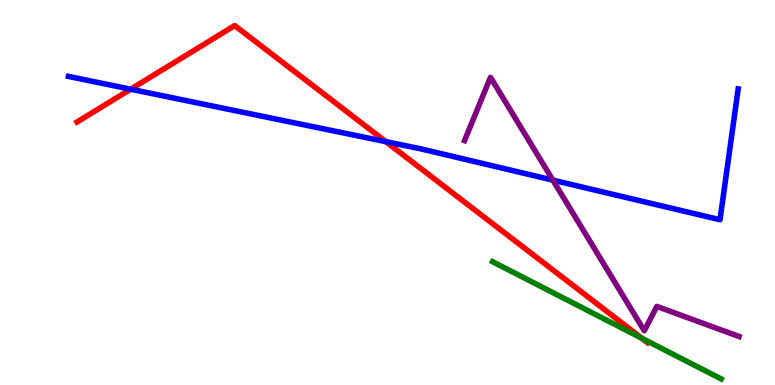[{'lines': ['blue', 'red'], 'intersections': [{'x': 1.69, 'y': 7.68}, {'x': 4.98, 'y': 6.32}]}, {'lines': ['green', 'red'], 'intersections': [{'x': 8.28, 'y': 1.22}]}, {'lines': ['purple', 'red'], 'intersections': []}, {'lines': ['blue', 'green'], 'intersections': []}, {'lines': ['blue', 'purple'], 'intersections': [{'x': 7.13, 'y': 5.32}]}, {'lines': ['green', 'purple'], 'intersections': []}]